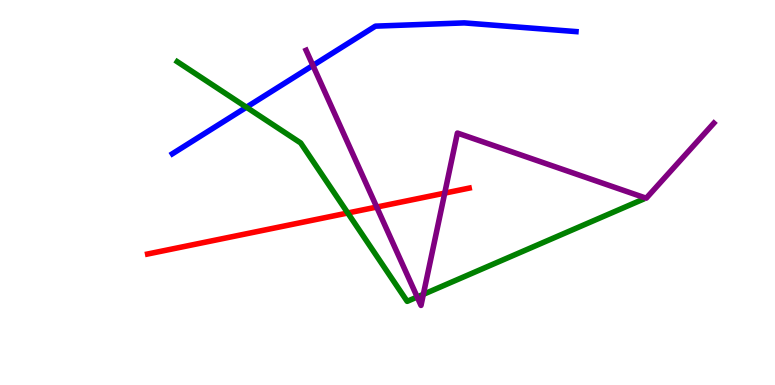[{'lines': ['blue', 'red'], 'intersections': []}, {'lines': ['green', 'red'], 'intersections': [{'x': 4.49, 'y': 4.47}]}, {'lines': ['purple', 'red'], 'intersections': [{'x': 4.86, 'y': 4.62}, {'x': 5.74, 'y': 4.98}]}, {'lines': ['blue', 'green'], 'intersections': [{'x': 3.18, 'y': 7.21}]}, {'lines': ['blue', 'purple'], 'intersections': [{'x': 4.04, 'y': 8.3}]}, {'lines': ['green', 'purple'], 'intersections': [{'x': 5.38, 'y': 2.29}, {'x': 5.46, 'y': 2.35}]}]